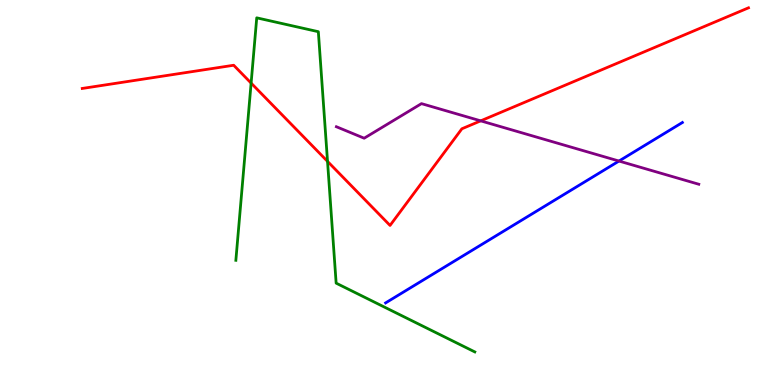[{'lines': ['blue', 'red'], 'intersections': []}, {'lines': ['green', 'red'], 'intersections': [{'x': 3.24, 'y': 7.84}, {'x': 4.23, 'y': 5.81}]}, {'lines': ['purple', 'red'], 'intersections': [{'x': 6.2, 'y': 6.86}]}, {'lines': ['blue', 'green'], 'intersections': []}, {'lines': ['blue', 'purple'], 'intersections': [{'x': 7.99, 'y': 5.82}]}, {'lines': ['green', 'purple'], 'intersections': []}]